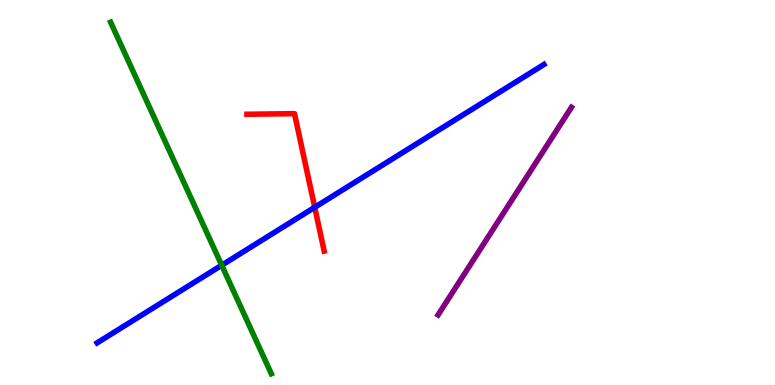[{'lines': ['blue', 'red'], 'intersections': [{'x': 4.06, 'y': 4.62}]}, {'lines': ['green', 'red'], 'intersections': []}, {'lines': ['purple', 'red'], 'intersections': []}, {'lines': ['blue', 'green'], 'intersections': [{'x': 2.86, 'y': 3.11}]}, {'lines': ['blue', 'purple'], 'intersections': []}, {'lines': ['green', 'purple'], 'intersections': []}]